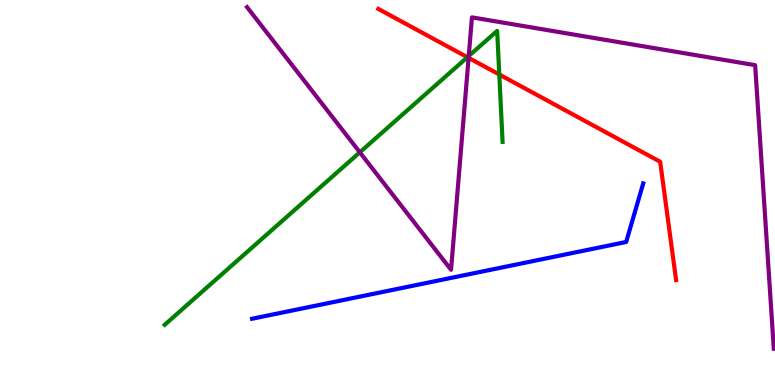[{'lines': ['blue', 'red'], 'intersections': []}, {'lines': ['green', 'red'], 'intersections': [{'x': 6.03, 'y': 8.51}, {'x': 6.44, 'y': 8.06}]}, {'lines': ['purple', 'red'], 'intersections': [{'x': 6.05, 'y': 8.5}]}, {'lines': ['blue', 'green'], 'intersections': []}, {'lines': ['blue', 'purple'], 'intersections': []}, {'lines': ['green', 'purple'], 'intersections': [{'x': 4.64, 'y': 6.04}, {'x': 6.05, 'y': 8.54}]}]